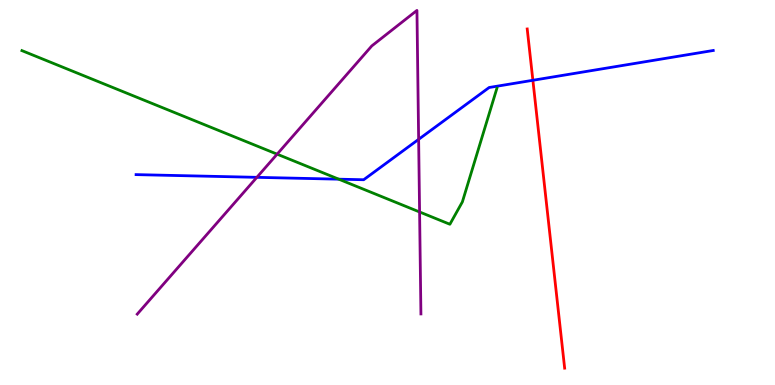[{'lines': ['blue', 'red'], 'intersections': [{'x': 6.88, 'y': 7.91}]}, {'lines': ['green', 'red'], 'intersections': []}, {'lines': ['purple', 'red'], 'intersections': []}, {'lines': ['blue', 'green'], 'intersections': [{'x': 4.37, 'y': 5.35}]}, {'lines': ['blue', 'purple'], 'intersections': [{'x': 3.31, 'y': 5.39}, {'x': 5.4, 'y': 6.38}]}, {'lines': ['green', 'purple'], 'intersections': [{'x': 3.58, 'y': 6.0}, {'x': 5.41, 'y': 4.49}]}]